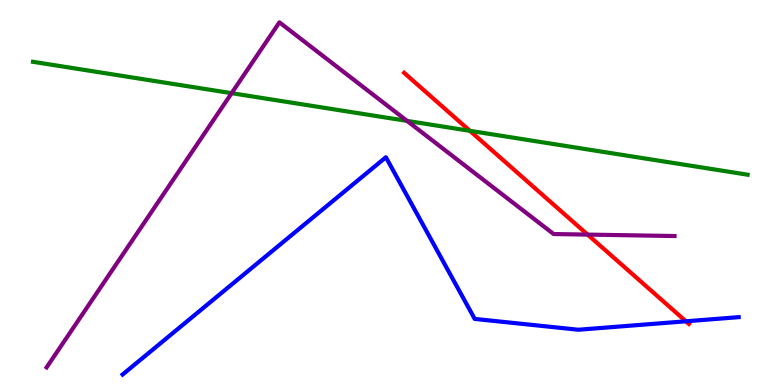[{'lines': ['blue', 'red'], 'intersections': [{'x': 8.85, 'y': 1.65}]}, {'lines': ['green', 'red'], 'intersections': [{'x': 6.06, 'y': 6.6}]}, {'lines': ['purple', 'red'], 'intersections': [{'x': 7.58, 'y': 3.91}]}, {'lines': ['blue', 'green'], 'intersections': []}, {'lines': ['blue', 'purple'], 'intersections': []}, {'lines': ['green', 'purple'], 'intersections': [{'x': 2.99, 'y': 7.58}, {'x': 5.25, 'y': 6.86}]}]